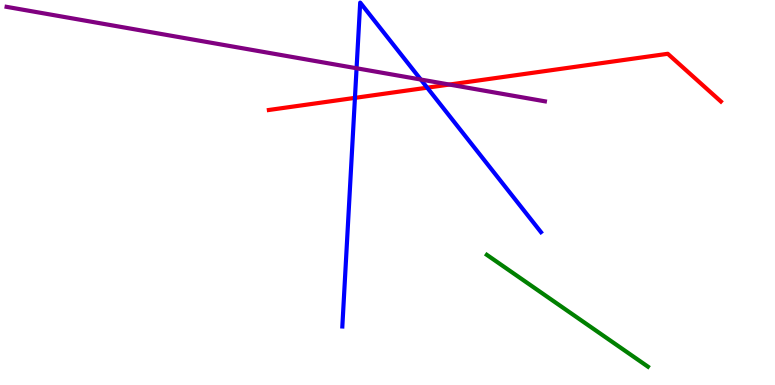[{'lines': ['blue', 'red'], 'intersections': [{'x': 4.58, 'y': 7.46}, {'x': 5.51, 'y': 7.72}]}, {'lines': ['green', 'red'], 'intersections': []}, {'lines': ['purple', 'red'], 'intersections': [{'x': 5.8, 'y': 7.8}]}, {'lines': ['blue', 'green'], 'intersections': []}, {'lines': ['blue', 'purple'], 'intersections': [{'x': 4.6, 'y': 8.23}, {'x': 5.43, 'y': 7.93}]}, {'lines': ['green', 'purple'], 'intersections': []}]